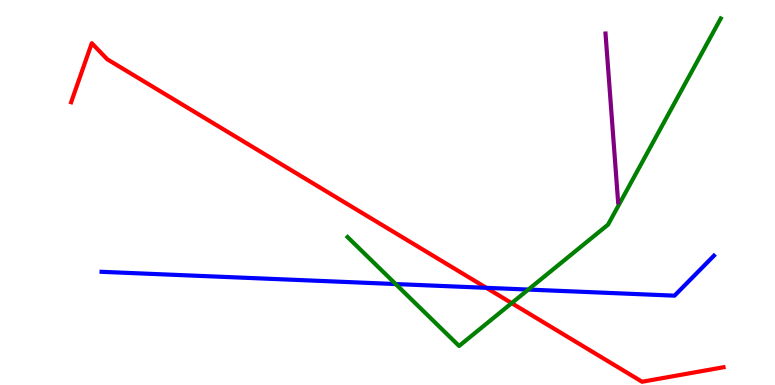[{'lines': ['blue', 'red'], 'intersections': [{'x': 6.27, 'y': 2.52}]}, {'lines': ['green', 'red'], 'intersections': [{'x': 6.6, 'y': 2.13}]}, {'lines': ['purple', 'red'], 'intersections': []}, {'lines': ['blue', 'green'], 'intersections': [{'x': 5.11, 'y': 2.62}, {'x': 6.82, 'y': 2.48}]}, {'lines': ['blue', 'purple'], 'intersections': []}, {'lines': ['green', 'purple'], 'intersections': []}]